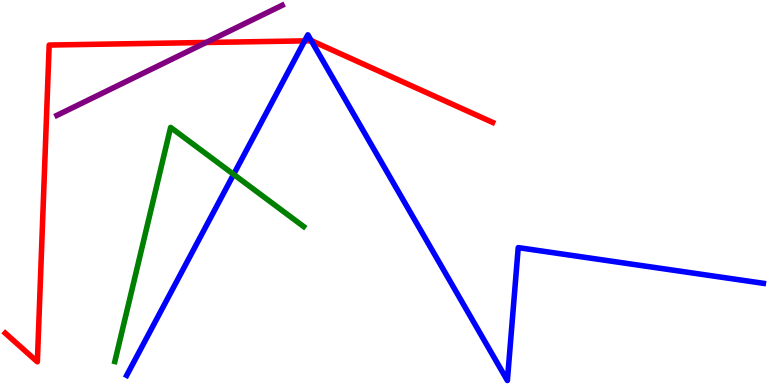[{'lines': ['blue', 'red'], 'intersections': [{'x': 3.93, 'y': 8.94}, {'x': 4.02, 'y': 8.94}]}, {'lines': ['green', 'red'], 'intersections': []}, {'lines': ['purple', 'red'], 'intersections': [{'x': 2.66, 'y': 8.9}]}, {'lines': ['blue', 'green'], 'intersections': [{'x': 3.01, 'y': 5.47}]}, {'lines': ['blue', 'purple'], 'intersections': []}, {'lines': ['green', 'purple'], 'intersections': []}]